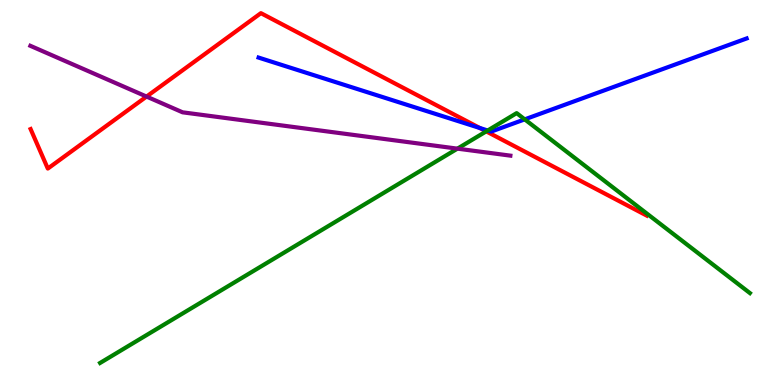[{'lines': ['blue', 'red'], 'intersections': [{'x': 6.19, 'y': 6.68}]}, {'lines': ['green', 'red'], 'intersections': [{'x': 6.27, 'y': 6.59}]}, {'lines': ['purple', 'red'], 'intersections': [{'x': 1.89, 'y': 7.49}]}, {'lines': ['blue', 'green'], 'intersections': [{'x': 6.29, 'y': 6.61}, {'x': 6.77, 'y': 6.9}]}, {'lines': ['blue', 'purple'], 'intersections': []}, {'lines': ['green', 'purple'], 'intersections': [{'x': 5.9, 'y': 6.14}]}]